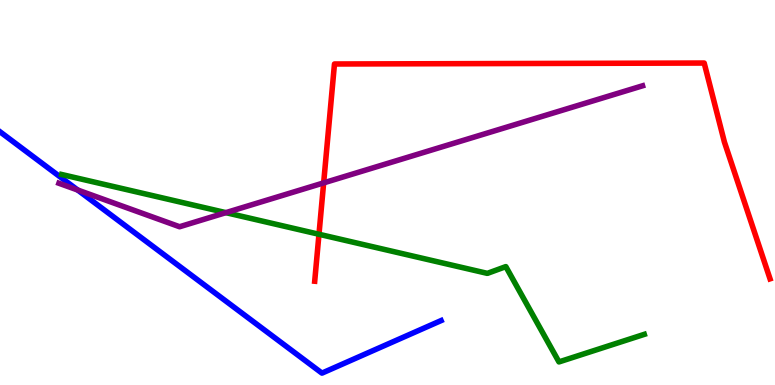[{'lines': ['blue', 'red'], 'intersections': []}, {'lines': ['green', 'red'], 'intersections': [{'x': 4.12, 'y': 3.92}]}, {'lines': ['purple', 'red'], 'intersections': [{'x': 4.18, 'y': 5.25}]}, {'lines': ['blue', 'green'], 'intersections': []}, {'lines': ['blue', 'purple'], 'intersections': [{'x': 1.0, 'y': 5.06}]}, {'lines': ['green', 'purple'], 'intersections': [{'x': 2.91, 'y': 4.48}]}]